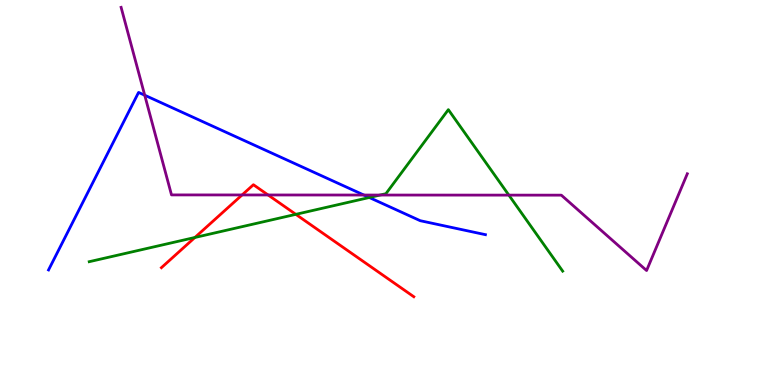[{'lines': ['blue', 'red'], 'intersections': []}, {'lines': ['green', 'red'], 'intersections': [{'x': 2.52, 'y': 3.83}, {'x': 3.82, 'y': 4.43}]}, {'lines': ['purple', 'red'], 'intersections': [{'x': 3.12, 'y': 4.94}, {'x': 3.46, 'y': 4.94}]}, {'lines': ['blue', 'green'], 'intersections': [{'x': 4.77, 'y': 4.87}]}, {'lines': ['blue', 'purple'], 'intersections': [{'x': 1.87, 'y': 7.53}, {'x': 4.7, 'y': 4.93}]}, {'lines': ['green', 'purple'], 'intersections': [{'x': 4.9, 'y': 4.93}, {'x': 6.57, 'y': 4.93}]}]